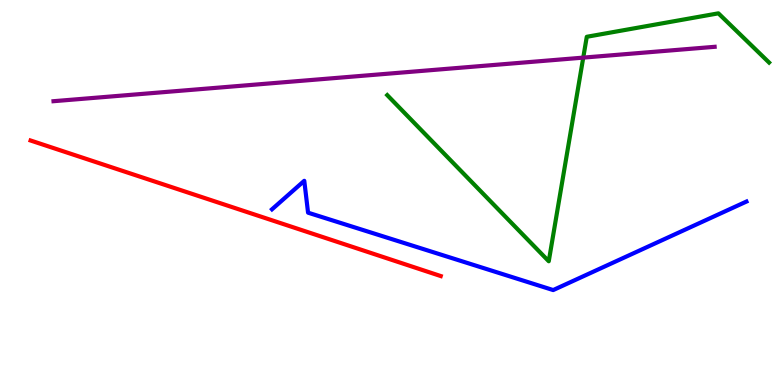[{'lines': ['blue', 'red'], 'intersections': []}, {'lines': ['green', 'red'], 'intersections': []}, {'lines': ['purple', 'red'], 'intersections': []}, {'lines': ['blue', 'green'], 'intersections': []}, {'lines': ['blue', 'purple'], 'intersections': []}, {'lines': ['green', 'purple'], 'intersections': [{'x': 7.53, 'y': 8.5}]}]